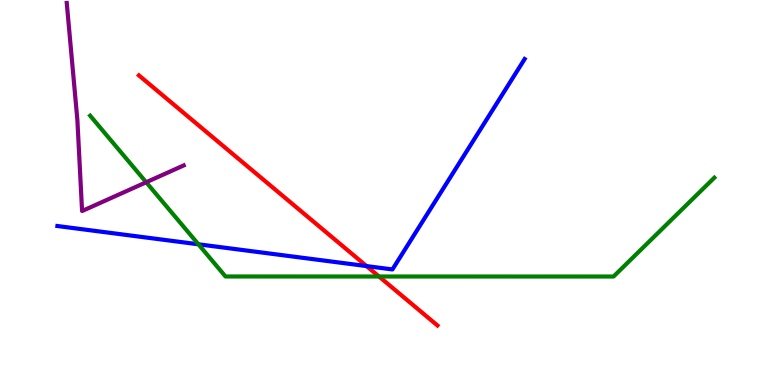[{'lines': ['blue', 'red'], 'intersections': [{'x': 4.73, 'y': 3.09}]}, {'lines': ['green', 'red'], 'intersections': [{'x': 4.89, 'y': 2.82}]}, {'lines': ['purple', 'red'], 'intersections': []}, {'lines': ['blue', 'green'], 'intersections': [{'x': 2.56, 'y': 3.65}]}, {'lines': ['blue', 'purple'], 'intersections': []}, {'lines': ['green', 'purple'], 'intersections': [{'x': 1.89, 'y': 5.27}]}]